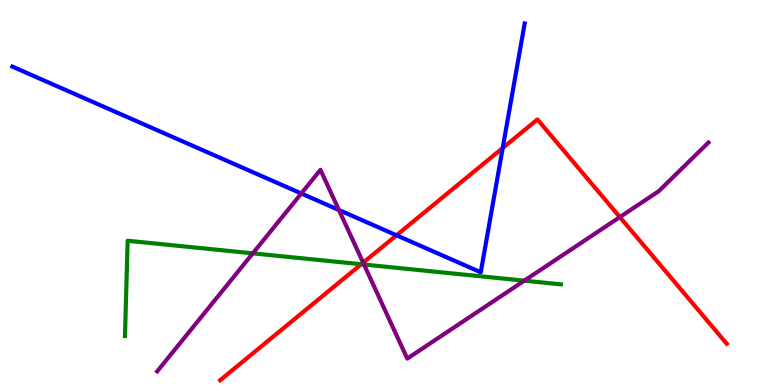[{'lines': ['blue', 'red'], 'intersections': [{'x': 5.12, 'y': 3.89}, {'x': 6.49, 'y': 6.16}]}, {'lines': ['green', 'red'], 'intersections': [{'x': 4.66, 'y': 3.14}]}, {'lines': ['purple', 'red'], 'intersections': [{'x': 4.69, 'y': 3.18}, {'x': 8.0, 'y': 4.36}]}, {'lines': ['blue', 'green'], 'intersections': []}, {'lines': ['blue', 'purple'], 'intersections': [{'x': 3.89, 'y': 4.97}, {'x': 4.37, 'y': 4.55}]}, {'lines': ['green', 'purple'], 'intersections': [{'x': 3.26, 'y': 3.42}, {'x': 4.7, 'y': 3.13}, {'x': 6.77, 'y': 2.71}]}]